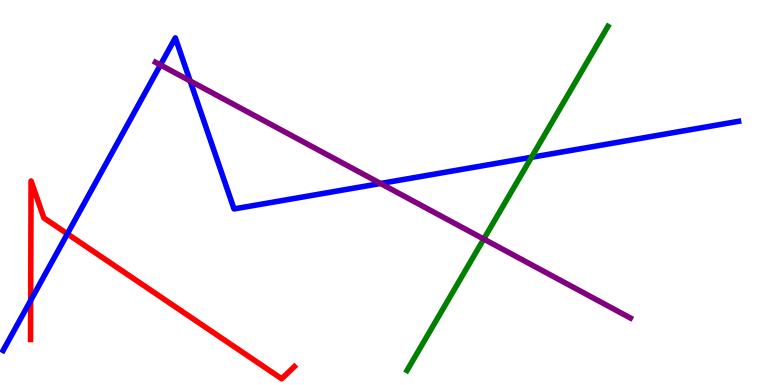[{'lines': ['blue', 'red'], 'intersections': [{'x': 0.396, 'y': 2.2}, {'x': 0.869, 'y': 3.93}]}, {'lines': ['green', 'red'], 'intersections': []}, {'lines': ['purple', 'red'], 'intersections': []}, {'lines': ['blue', 'green'], 'intersections': [{'x': 6.86, 'y': 5.91}]}, {'lines': ['blue', 'purple'], 'intersections': [{'x': 2.07, 'y': 8.31}, {'x': 2.45, 'y': 7.9}, {'x': 4.91, 'y': 5.23}]}, {'lines': ['green', 'purple'], 'intersections': [{'x': 6.24, 'y': 3.79}]}]